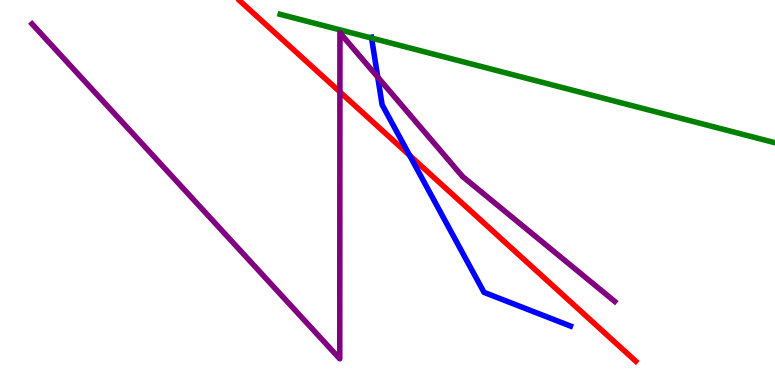[{'lines': ['blue', 'red'], 'intersections': [{'x': 5.29, 'y': 5.96}]}, {'lines': ['green', 'red'], 'intersections': []}, {'lines': ['purple', 'red'], 'intersections': [{'x': 4.39, 'y': 7.61}]}, {'lines': ['blue', 'green'], 'intersections': [{'x': 4.79, 'y': 9.01}]}, {'lines': ['blue', 'purple'], 'intersections': [{'x': 4.87, 'y': 8.0}]}, {'lines': ['green', 'purple'], 'intersections': []}]